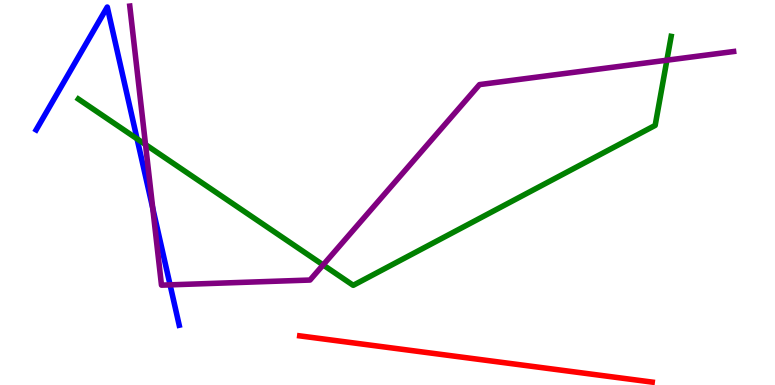[{'lines': ['blue', 'red'], 'intersections': []}, {'lines': ['green', 'red'], 'intersections': []}, {'lines': ['purple', 'red'], 'intersections': []}, {'lines': ['blue', 'green'], 'intersections': [{'x': 1.77, 'y': 6.39}]}, {'lines': ['blue', 'purple'], 'intersections': [{'x': 1.97, 'y': 4.59}, {'x': 2.19, 'y': 2.6}]}, {'lines': ['green', 'purple'], 'intersections': [{'x': 1.88, 'y': 6.25}, {'x': 4.17, 'y': 3.12}, {'x': 8.6, 'y': 8.44}]}]